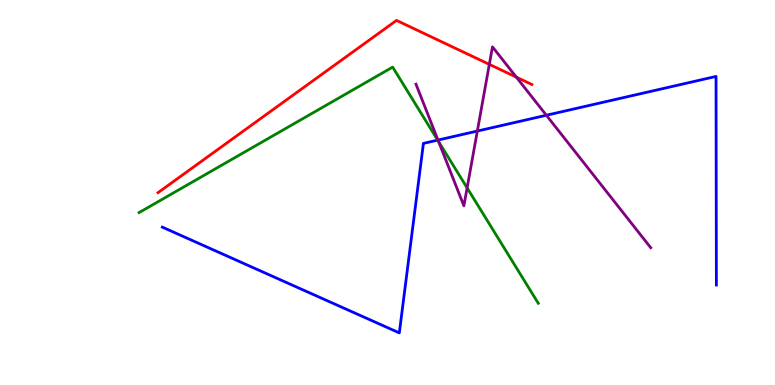[{'lines': ['blue', 'red'], 'intersections': []}, {'lines': ['green', 'red'], 'intersections': []}, {'lines': ['purple', 'red'], 'intersections': [{'x': 6.31, 'y': 8.33}, {'x': 6.66, 'y': 8.0}]}, {'lines': ['blue', 'green'], 'intersections': [{'x': 5.65, 'y': 6.36}]}, {'lines': ['blue', 'purple'], 'intersections': [{'x': 5.65, 'y': 6.36}, {'x': 6.16, 'y': 6.6}, {'x': 7.05, 'y': 7.01}]}, {'lines': ['green', 'purple'], 'intersections': [{'x': 5.66, 'y': 6.32}, {'x': 6.03, 'y': 5.12}]}]